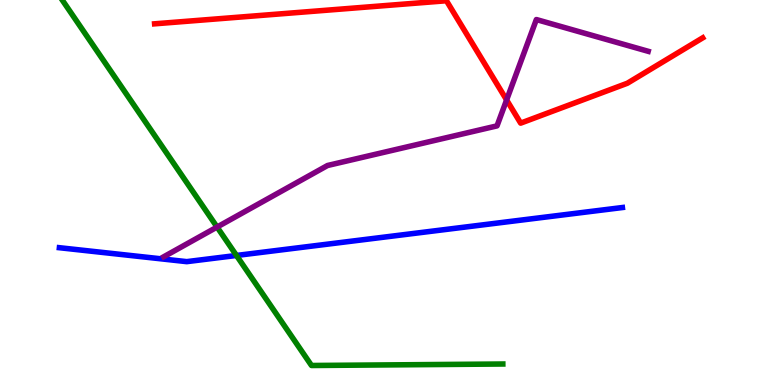[{'lines': ['blue', 'red'], 'intersections': []}, {'lines': ['green', 'red'], 'intersections': []}, {'lines': ['purple', 'red'], 'intersections': [{'x': 6.54, 'y': 7.4}]}, {'lines': ['blue', 'green'], 'intersections': [{'x': 3.05, 'y': 3.36}]}, {'lines': ['blue', 'purple'], 'intersections': []}, {'lines': ['green', 'purple'], 'intersections': [{'x': 2.8, 'y': 4.1}]}]